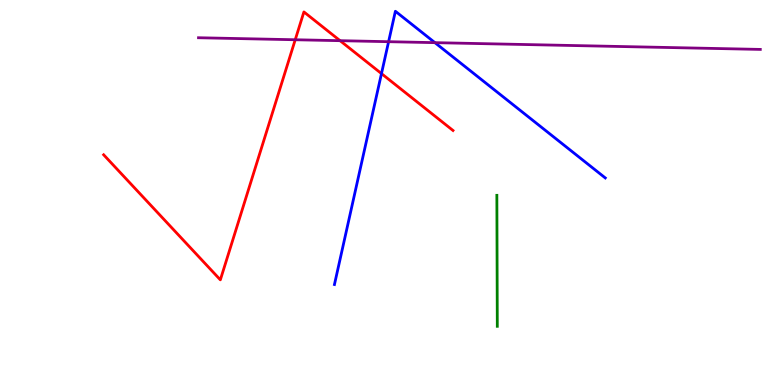[{'lines': ['blue', 'red'], 'intersections': [{'x': 4.92, 'y': 8.09}]}, {'lines': ['green', 'red'], 'intersections': []}, {'lines': ['purple', 'red'], 'intersections': [{'x': 3.81, 'y': 8.97}, {'x': 4.39, 'y': 8.94}]}, {'lines': ['blue', 'green'], 'intersections': []}, {'lines': ['blue', 'purple'], 'intersections': [{'x': 5.01, 'y': 8.92}, {'x': 5.61, 'y': 8.89}]}, {'lines': ['green', 'purple'], 'intersections': []}]